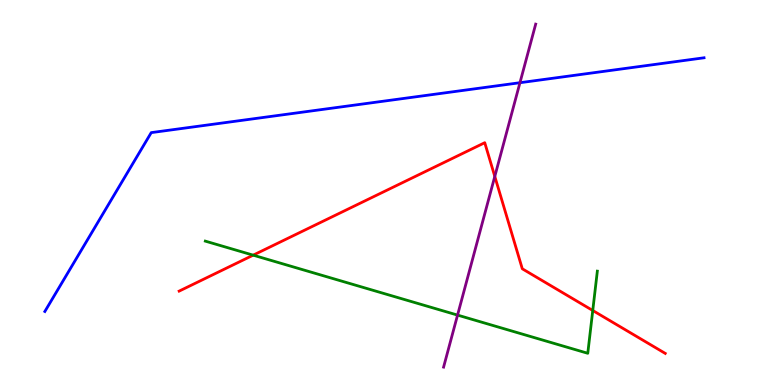[{'lines': ['blue', 'red'], 'intersections': []}, {'lines': ['green', 'red'], 'intersections': [{'x': 3.27, 'y': 3.37}, {'x': 7.65, 'y': 1.94}]}, {'lines': ['purple', 'red'], 'intersections': [{'x': 6.38, 'y': 5.42}]}, {'lines': ['blue', 'green'], 'intersections': []}, {'lines': ['blue', 'purple'], 'intersections': [{'x': 6.71, 'y': 7.85}]}, {'lines': ['green', 'purple'], 'intersections': [{'x': 5.9, 'y': 1.82}]}]